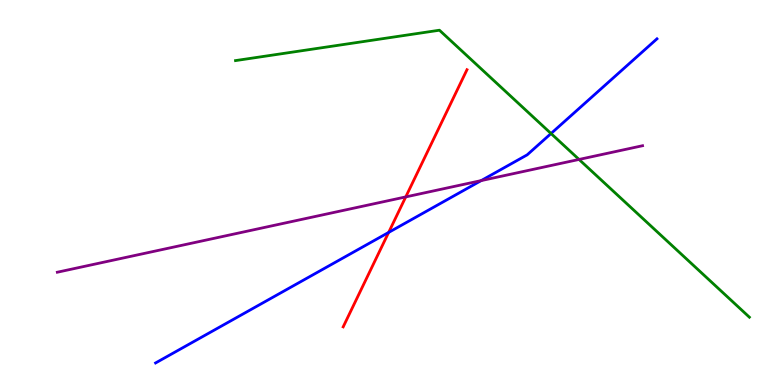[{'lines': ['blue', 'red'], 'intersections': [{'x': 5.01, 'y': 3.96}]}, {'lines': ['green', 'red'], 'intersections': []}, {'lines': ['purple', 'red'], 'intersections': [{'x': 5.24, 'y': 4.89}]}, {'lines': ['blue', 'green'], 'intersections': [{'x': 7.11, 'y': 6.53}]}, {'lines': ['blue', 'purple'], 'intersections': [{'x': 6.21, 'y': 5.31}]}, {'lines': ['green', 'purple'], 'intersections': [{'x': 7.47, 'y': 5.86}]}]